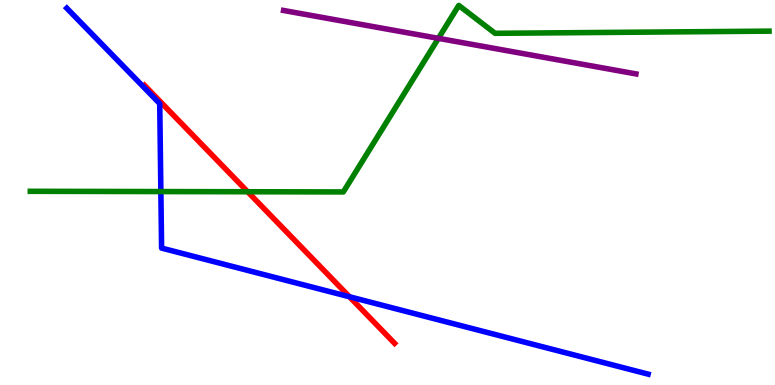[{'lines': ['blue', 'red'], 'intersections': [{'x': 4.51, 'y': 2.29}]}, {'lines': ['green', 'red'], 'intersections': [{'x': 3.2, 'y': 5.02}]}, {'lines': ['purple', 'red'], 'intersections': []}, {'lines': ['blue', 'green'], 'intersections': [{'x': 2.08, 'y': 5.02}]}, {'lines': ['blue', 'purple'], 'intersections': []}, {'lines': ['green', 'purple'], 'intersections': [{'x': 5.66, 'y': 9.0}]}]